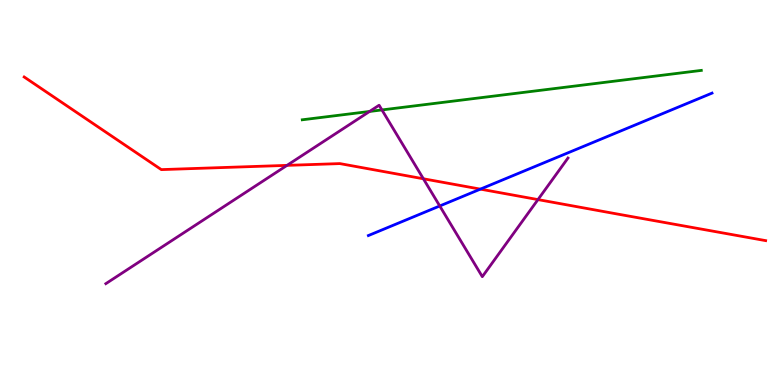[{'lines': ['blue', 'red'], 'intersections': [{'x': 6.2, 'y': 5.09}]}, {'lines': ['green', 'red'], 'intersections': []}, {'lines': ['purple', 'red'], 'intersections': [{'x': 3.7, 'y': 5.7}, {'x': 5.46, 'y': 5.36}, {'x': 6.94, 'y': 4.82}]}, {'lines': ['blue', 'green'], 'intersections': []}, {'lines': ['blue', 'purple'], 'intersections': [{'x': 5.67, 'y': 4.65}]}, {'lines': ['green', 'purple'], 'intersections': [{'x': 4.77, 'y': 7.11}, {'x': 4.93, 'y': 7.14}]}]